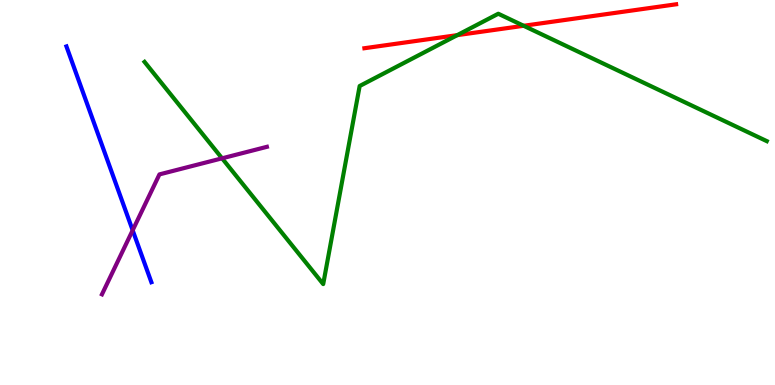[{'lines': ['blue', 'red'], 'intersections': []}, {'lines': ['green', 'red'], 'intersections': [{'x': 5.9, 'y': 9.09}, {'x': 6.76, 'y': 9.33}]}, {'lines': ['purple', 'red'], 'intersections': []}, {'lines': ['blue', 'green'], 'intersections': []}, {'lines': ['blue', 'purple'], 'intersections': [{'x': 1.71, 'y': 4.02}]}, {'lines': ['green', 'purple'], 'intersections': [{'x': 2.87, 'y': 5.89}]}]